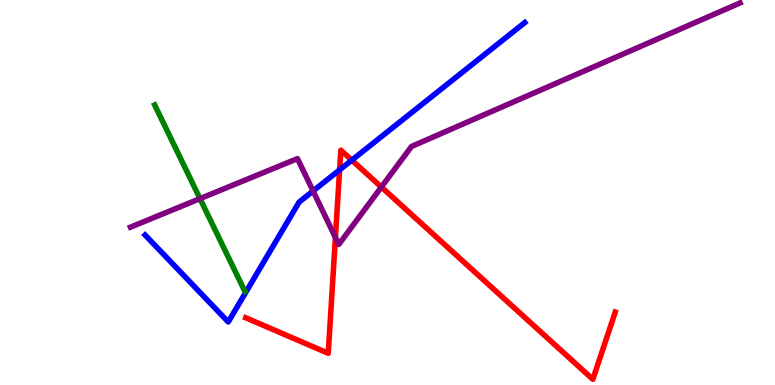[{'lines': ['blue', 'red'], 'intersections': [{'x': 4.38, 'y': 5.59}, {'x': 4.54, 'y': 5.84}]}, {'lines': ['green', 'red'], 'intersections': []}, {'lines': ['purple', 'red'], 'intersections': [{'x': 4.33, 'y': 3.83}, {'x': 4.92, 'y': 5.14}]}, {'lines': ['blue', 'green'], 'intersections': []}, {'lines': ['blue', 'purple'], 'intersections': [{'x': 4.04, 'y': 5.04}]}, {'lines': ['green', 'purple'], 'intersections': [{'x': 2.58, 'y': 4.84}]}]